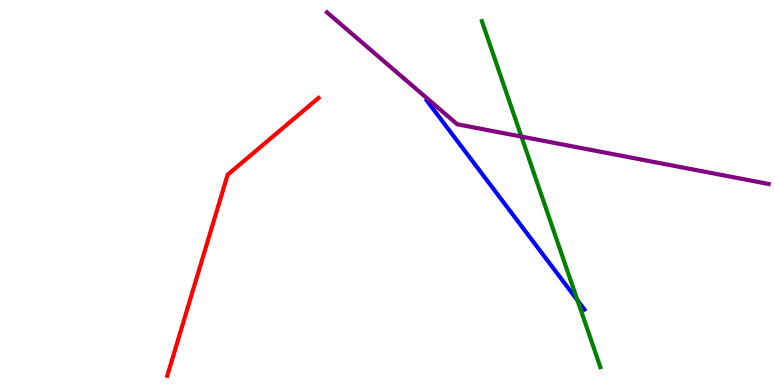[{'lines': ['blue', 'red'], 'intersections': []}, {'lines': ['green', 'red'], 'intersections': []}, {'lines': ['purple', 'red'], 'intersections': []}, {'lines': ['blue', 'green'], 'intersections': [{'x': 7.45, 'y': 2.2}]}, {'lines': ['blue', 'purple'], 'intersections': []}, {'lines': ['green', 'purple'], 'intersections': [{'x': 6.73, 'y': 6.45}]}]